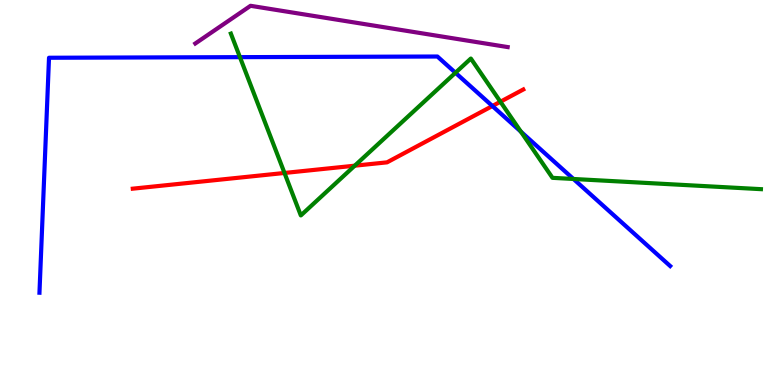[{'lines': ['blue', 'red'], 'intersections': [{'x': 6.35, 'y': 7.25}]}, {'lines': ['green', 'red'], 'intersections': [{'x': 3.67, 'y': 5.51}, {'x': 4.58, 'y': 5.7}, {'x': 6.46, 'y': 7.36}]}, {'lines': ['purple', 'red'], 'intersections': []}, {'lines': ['blue', 'green'], 'intersections': [{'x': 3.1, 'y': 8.52}, {'x': 5.88, 'y': 8.11}, {'x': 6.72, 'y': 6.58}, {'x': 7.4, 'y': 5.35}]}, {'lines': ['blue', 'purple'], 'intersections': []}, {'lines': ['green', 'purple'], 'intersections': []}]